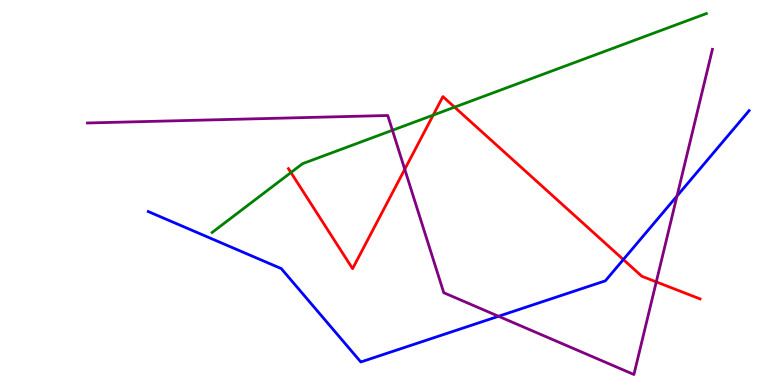[{'lines': ['blue', 'red'], 'intersections': [{'x': 8.04, 'y': 3.26}]}, {'lines': ['green', 'red'], 'intersections': [{'x': 3.75, 'y': 5.52}, {'x': 5.59, 'y': 7.01}, {'x': 5.87, 'y': 7.22}]}, {'lines': ['purple', 'red'], 'intersections': [{'x': 5.22, 'y': 5.6}, {'x': 8.47, 'y': 2.68}]}, {'lines': ['blue', 'green'], 'intersections': []}, {'lines': ['blue', 'purple'], 'intersections': [{'x': 6.43, 'y': 1.78}, {'x': 8.74, 'y': 4.91}]}, {'lines': ['green', 'purple'], 'intersections': [{'x': 5.06, 'y': 6.62}]}]